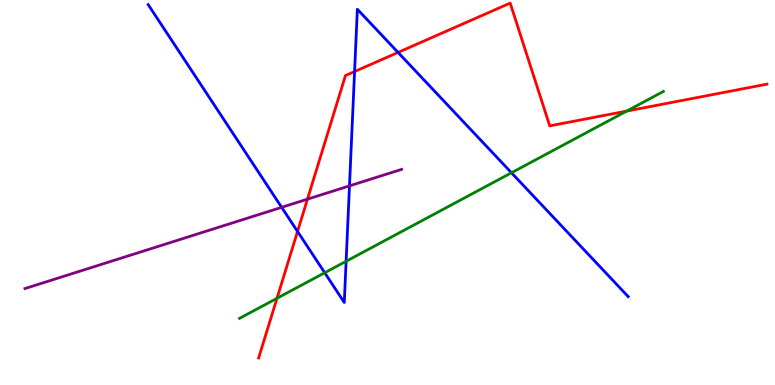[{'lines': ['blue', 'red'], 'intersections': [{'x': 3.84, 'y': 3.99}, {'x': 4.58, 'y': 8.14}, {'x': 5.14, 'y': 8.64}]}, {'lines': ['green', 'red'], 'intersections': [{'x': 3.57, 'y': 2.25}, {'x': 8.09, 'y': 7.11}]}, {'lines': ['purple', 'red'], 'intersections': [{'x': 3.97, 'y': 4.83}]}, {'lines': ['blue', 'green'], 'intersections': [{'x': 4.19, 'y': 2.92}, {'x': 4.47, 'y': 3.21}, {'x': 6.6, 'y': 5.51}]}, {'lines': ['blue', 'purple'], 'intersections': [{'x': 3.63, 'y': 4.61}, {'x': 4.51, 'y': 5.17}]}, {'lines': ['green', 'purple'], 'intersections': []}]